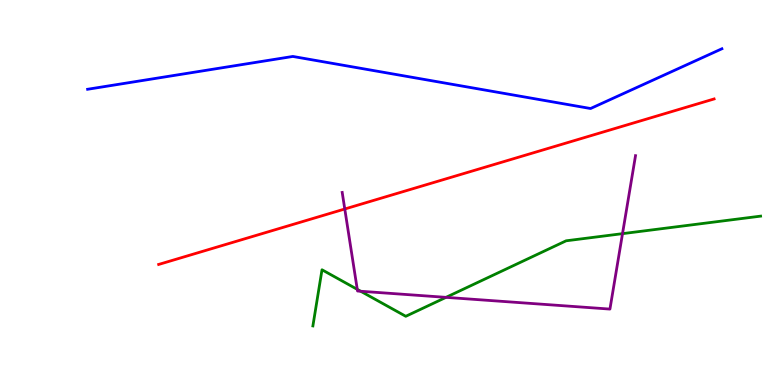[{'lines': ['blue', 'red'], 'intersections': []}, {'lines': ['green', 'red'], 'intersections': []}, {'lines': ['purple', 'red'], 'intersections': [{'x': 4.45, 'y': 4.57}]}, {'lines': ['blue', 'green'], 'intersections': []}, {'lines': ['blue', 'purple'], 'intersections': []}, {'lines': ['green', 'purple'], 'intersections': [{'x': 4.61, 'y': 2.48}, {'x': 4.65, 'y': 2.44}, {'x': 5.75, 'y': 2.28}, {'x': 8.03, 'y': 3.93}]}]